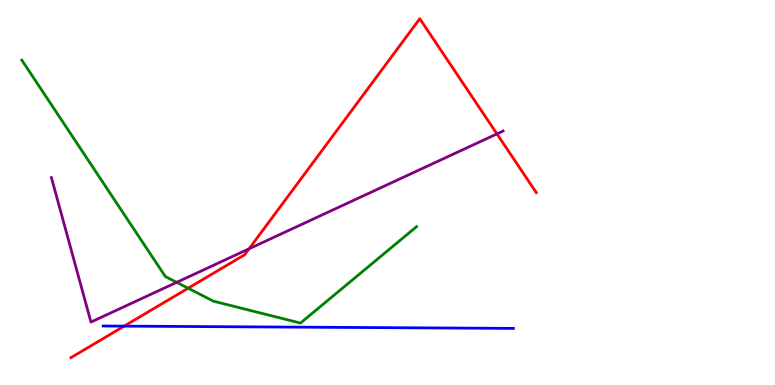[{'lines': ['blue', 'red'], 'intersections': [{'x': 1.6, 'y': 1.53}]}, {'lines': ['green', 'red'], 'intersections': [{'x': 2.43, 'y': 2.51}]}, {'lines': ['purple', 'red'], 'intersections': [{'x': 3.21, 'y': 3.54}, {'x': 6.41, 'y': 6.52}]}, {'lines': ['blue', 'green'], 'intersections': []}, {'lines': ['blue', 'purple'], 'intersections': []}, {'lines': ['green', 'purple'], 'intersections': [{'x': 2.28, 'y': 2.67}]}]